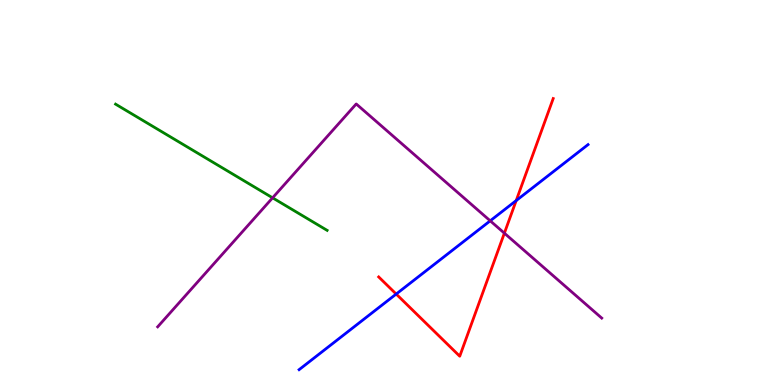[{'lines': ['blue', 'red'], 'intersections': [{'x': 5.11, 'y': 2.36}, {'x': 6.66, 'y': 4.79}]}, {'lines': ['green', 'red'], 'intersections': []}, {'lines': ['purple', 'red'], 'intersections': [{'x': 6.51, 'y': 3.94}]}, {'lines': ['blue', 'green'], 'intersections': []}, {'lines': ['blue', 'purple'], 'intersections': [{'x': 6.33, 'y': 4.26}]}, {'lines': ['green', 'purple'], 'intersections': [{'x': 3.52, 'y': 4.86}]}]